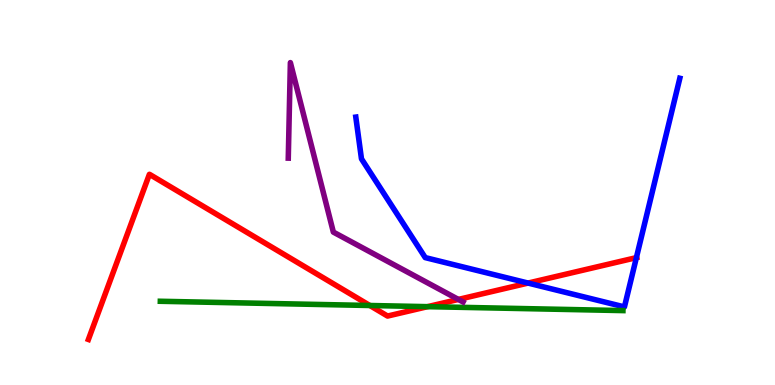[{'lines': ['blue', 'red'], 'intersections': [{'x': 6.81, 'y': 2.65}, {'x': 8.21, 'y': 3.31}]}, {'lines': ['green', 'red'], 'intersections': [{'x': 4.77, 'y': 2.07}, {'x': 5.52, 'y': 2.03}]}, {'lines': ['purple', 'red'], 'intersections': [{'x': 5.91, 'y': 2.22}]}, {'lines': ['blue', 'green'], 'intersections': []}, {'lines': ['blue', 'purple'], 'intersections': []}, {'lines': ['green', 'purple'], 'intersections': []}]